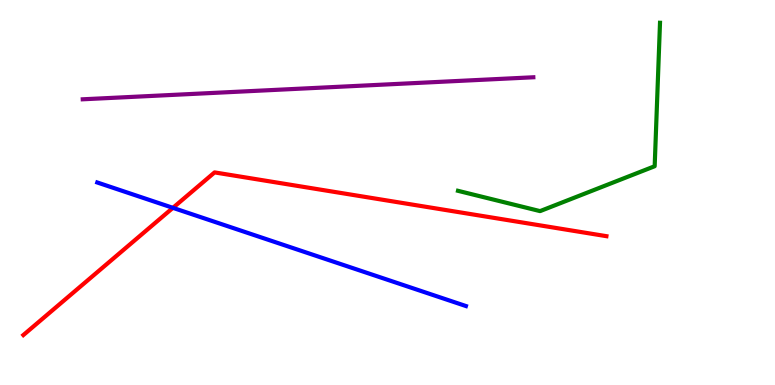[{'lines': ['blue', 'red'], 'intersections': [{'x': 2.23, 'y': 4.6}]}, {'lines': ['green', 'red'], 'intersections': []}, {'lines': ['purple', 'red'], 'intersections': []}, {'lines': ['blue', 'green'], 'intersections': []}, {'lines': ['blue', 'purple'], 'intersections': []}, {'lines': ['green', 'purple'], 'intersections': []}]